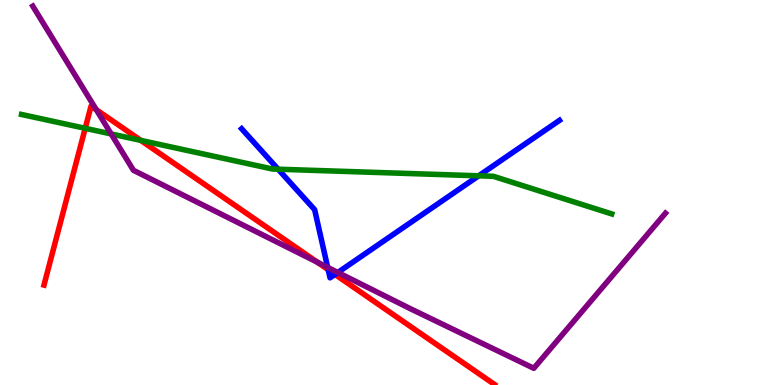[{'lines': ['blue', 'red'], 'intersections': [{'x': 4.23, 'y': 3.0}, {'x': 4.32, 'y': 2.87}]}, {'lines': ['green', 'red'], 'intersections': [{'x': 1.1, 'y': 6.67}, {'x': 1.82, 'y': 6.35}]}, {'lines': ['purple', 'red'], 'intersections': [{'x': 1.24, 'y': 7.15}, {'x': 4.1, 'y': 3.19}]}, {'lines': ['blue', 'green'], 'intersections': [{'x': 3.59, 'y': 5.6}, {'x': 6.18, 'y': 5.43}]}, {'lines': ['blue', 'purple'], 'intersections': [{'x': 4.23, 'y': 3.06}, {'x': 4.36, 'y': 2.92}]}, {'lines': ['green', 'purple'], 'intersections': [{'x': 1.43, 'y': 6.52}]}]